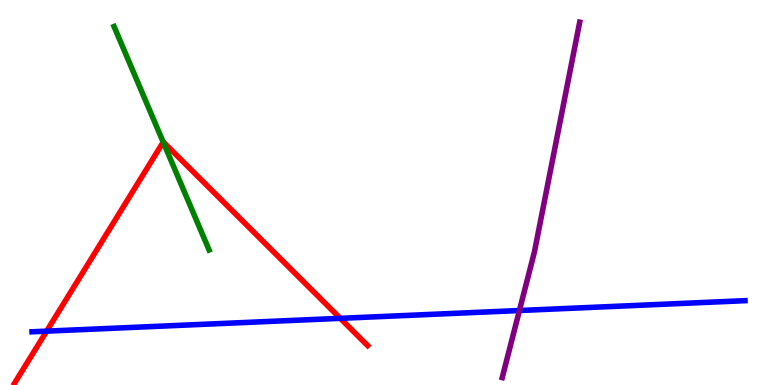[{'lines': ['blue', 'red'], 'intersections': [{'x': 0.602, 'y': 1.4}, {'x': 4.39, 'y': 1.73}]}, {'lines': ['green', 'red'], 'intersections': [{'x': 2.11, 'y': 6.31}]}, {'lines': ['purple', 'red'], 'intersections': []}, {'lines': ['blue', 'green'], 'intersections': []}, {'lines': ['blue', 'purple'], 'intersections': [{'x': 6.7, 'y': 1.93}]}, {'lines': ['green', 'purple'], 'intersections': []}]